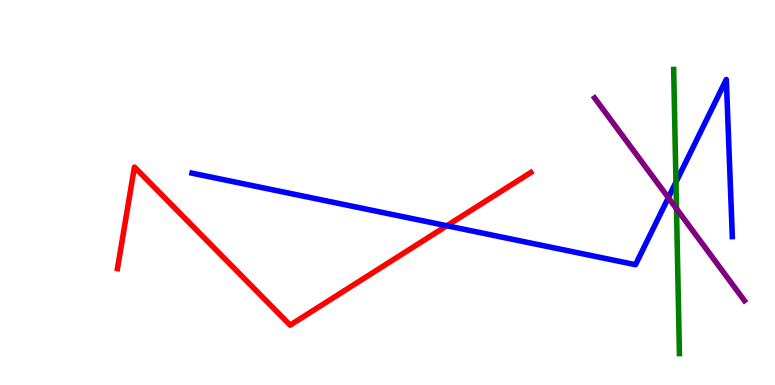[{'lines': ['blue', 'red'], 'intersections': [{'x': 5.77, 'y': 4.14}]}, {'lines': ['green', 'red'], 'intersections': []}, {'lines': ['purple', 'red'], 'intersections': []}, {'lines': ['blue', 'green'], 'intersections': [{'x': 8.72, 'y': 5.27}]}, {'lines': ['blue', 'purple'], 'intersections': [{'x': 8.62, 'y': 4.86}]}, {'lines': ['green', 'purple'], 'intersections': [{'x': 8.73, 'y': 4.58}]}]